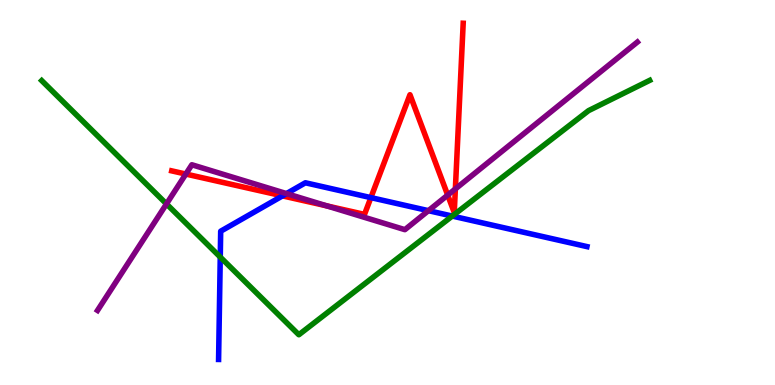[{'lines': ['blue', 'red'], 'intersections': [{'x': 3.65, 'y': 4.91}, {'x': 4.79, 'y': 4.87}]}, {'lines': ['green', 'red'], 'intersections': []}, {'lines': ['purple', 'red'], 'intersections': [{'x': 2.4, 'y': 5.48}, {'x': 4.22, 'y': 4.65}, {'x': 5.78, 'y': 4.93}, {'x': 5.88, 'y': 5.09}]}, {'lines': ['blue', 'green'], 'intersections': [{'x': 2.84, 'y': 3.32}, {'x': 5.84, 'y': 4.39}]}, {'lines': ['blue', 'purple'], 'intersections': [{'x': 3.7, 'y': 4.97}, {'x': 5.53, 'y': 4.53}]}, {'lines': ['green', 'purple'], 'intersections': [{'x': 2.15, 'y': 4.7}]}]